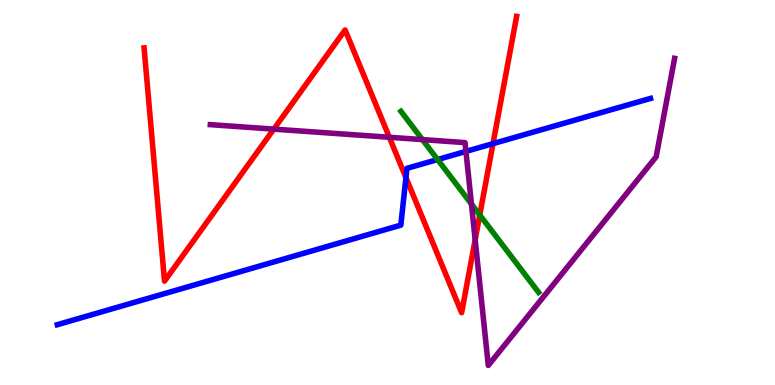[{'lines': ['blue', 'red'], 'intersections': [{'x': 5.24, 'y': 5.39}, {'x': 6.36, 'y': 6.27}]}, {'lines': ['green', 'red'], 'intersections': [{'x': 6.19, 'y': 4.42}]}, {'lines': ['purple', 'red'], 'intersections': [{'x': 3.53, 'y': 6.65}, {'x': 5.02, 'y': 6.43}, {'x': 6.13, 'y': 3.77}]}, {'lines': ['blue', 'green'], 'intersections': [{'x': 5.65, 'y': 5.86}]}, {'lines': ['blue', 'purple'], 'intersections': [{'x': 6.01, 'y': 6.07}]}, {'lines': ['green', 'purple'], 'intersections': [{'x': 5.45, 'y': 6.37}, {'x': 6.08, 'y': 4.7}]}]